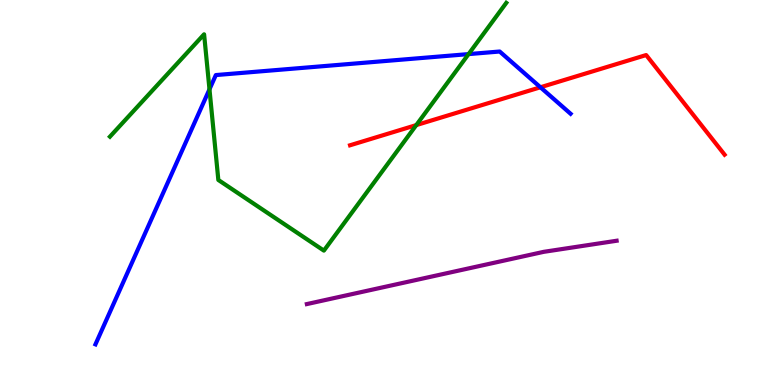[{'lines': ['blue', 'red'], 'intersections': [{'x': 6.97, 'y': 7.73}]}, {'lines': ['green', 'red'], 'intersections': [{'x': 5.37, 'y': 6.75}]}, {'lines': ['purple', 'red'], 'intersections': []}, {'lines': ['blue', 'green'], 'intersections': [{'x': 2.7, 'y': 7.68}, {'x': 6.05, 'y': 8.59}]}, {'lines': ['blue', 'purple'], 'intersections': []}, {'lines': ['green', 'purple'], 'intersections': []}]